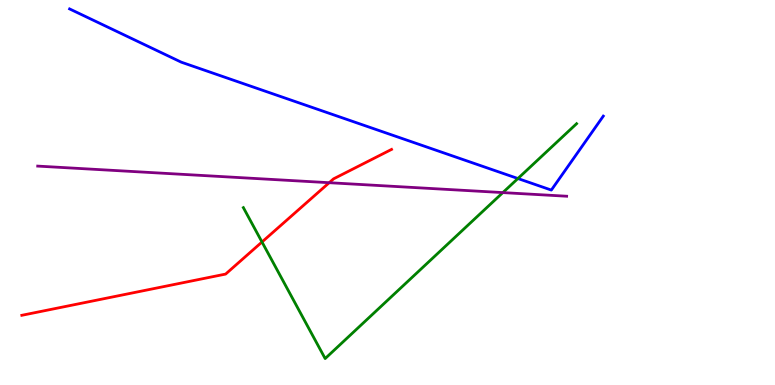[{'lines': ['blue', 'red'], 'intersections': []}, {'lines': ['green', 'red'], 'intersections': [{'x': 3.38, 'y': 3.71}]}, {'lines': ['purple', 'red'], 'intersections': [{'x': 4.25, 'y': 5.25}]}, {'lines': ['blue', 'green'], 'intersections': [{'x': 6.68, 'y': 5.36}]}, {'lines': ['blue', 'purple'], 'intersections': []}, {'lines': ['green', 'purple'], 'intersections': [{'x': 6.49, 'y': 5.0}]}]